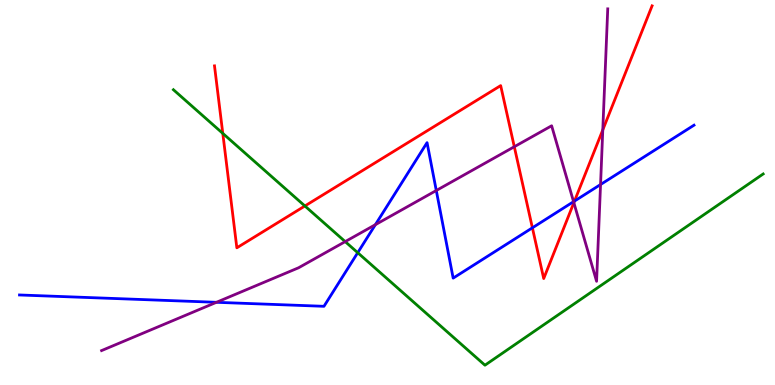[{'lines': ['blue', 'red'], 'intersections': [{'x': 6.87, 'y': 4.08}, {'x': 7.41, 'y': 4.78}]}, {'lines': ['green', 'red'], 'intersections': [{'x': 2.87, 'y': 6.54}, {'x': 3.93, 'y': 4.65}]}, {'lines': ['purple', 'red'], 'intersections': [{'x': 6.64, 'y': 6.19}, {'x': 7.4, 'y': 4.74}, {'x': 7.78, 'y': 6.63}]}, {'lines': ['blue', 'green'], 'intersections': [{'x': 4.62, 'y': 3.44}]}, {'lines': ['blue', 'purple'], 'intersections': [{'x': 2.79, 'y': 2.15}, {'x': 4.84, 'y': 4.16}, {'x': 5.63, 'y': 5.05}, {'x': 7.4, 'y': 4.76}, {'x': 7.75, 'y': 5.21}]}, {'lines': ['green', 'purple'], 'intersections': [{'x': 4.45, 'y': 3.72}]}]